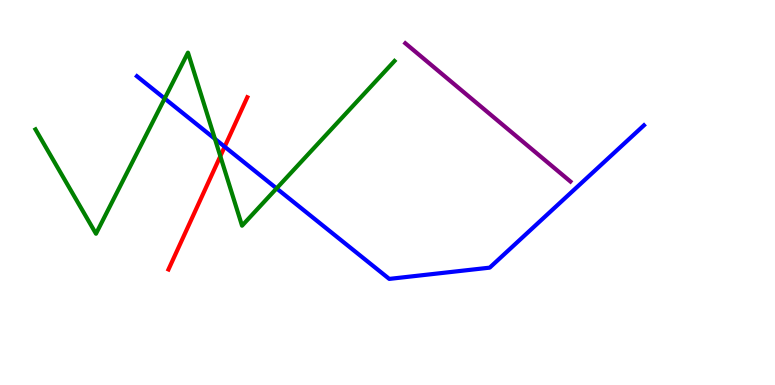[{'lines': ['blue', 'red'], 'intersections': [{'x': 2.9, 'y': 6.19}]}, {'lines': ['green', 'red'], 'intersections': [{'x': 2.84, 'y': 5.94}]}, {'lines': ['purple', 'red'], 'intersections': []}, {'lines': ['blue', 'green'], 'intersections': [{'x': 2.12, 'y': 7.44}, {'x': 2.77, 'y': 6.39}, {'x': 3.57, 'y': 5.11}]}, {'lines': ['blue', 'purple'], 'intersections': []}, {'lines': ['green', 'purple'], 'intersections': []}]